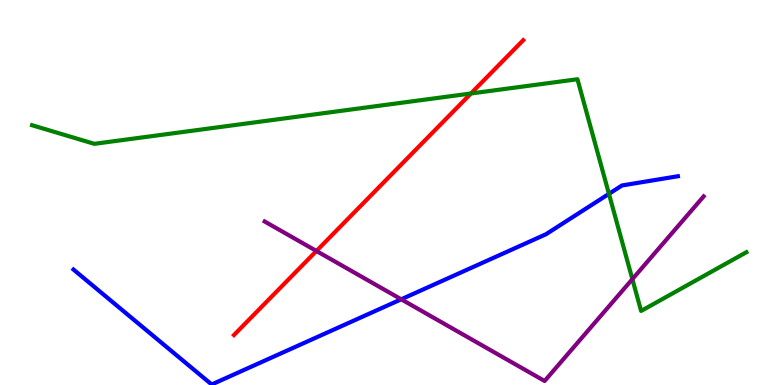[{'lines': ['blue', 'red'], 'intersections': []}, {'lines': ['green', 'red'], 'intersections': [{'x': 6.08, 'y': 7.57}]}, {'lines': ['purple', 'red'], 'intersections': [{'x': 4.08, 'y': 3.48}]}, {'lines': ['blue', 'green'], 'intersections': [{'x': 7.86, 'y': 4.97}]}, {'lines': ['blue', 'purple'], 'intersections': [{'x': 5.18, 'y': 2.23}]}, {'lines': ['green', 'purple'], 'intersections': [{'x': 8.16, 'y': 2.75}]}]